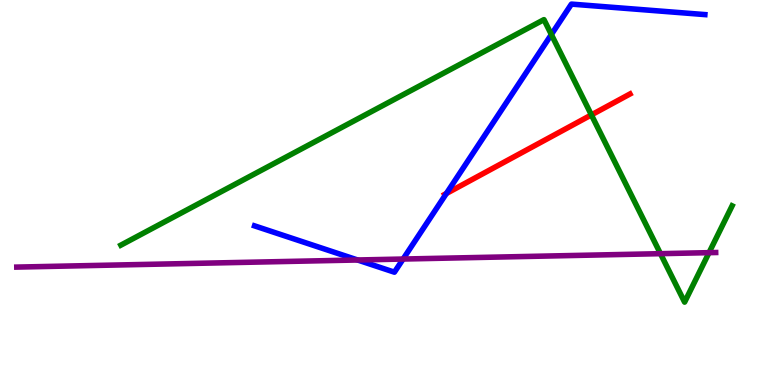[{'lines': ['blue', 'red'], 'intersections': [{'x': 5.76, 'y': 4.97}]}, {'lines': ['green', 'red'], 'intersections': [{'x': 7.63, 'y': 7.02}]}, {'lines': ['purple', 'red'], 'intersections': []}, {'lines': ['blue', 'green'], 'intersections': [{'x': 7.11, 'y': 9.1}]}, {'lines': ['blue', 'purple'], 'intersections': [{'x': 4.61, 'y': 3.25}, {'x': 5.2, 'y': 3.27}]}, {'lines': ['green', 'purple'], 'intersections': [{'x': 8.52, 'y': 3.41}, {'x': 9.15, 'y': 3.44}]}]